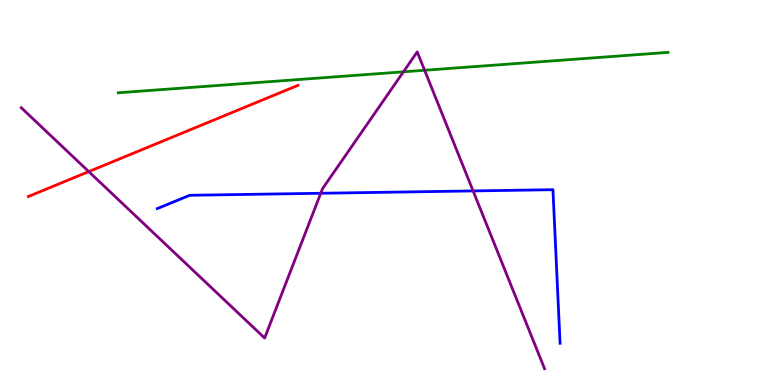[{'lines': ['blue', 'red'], 'intersections': []}, {'lines': ['green', 'red'], 'intersections': []}, {'lines': ['purple', 'red'], 'intersections': [{'x': 1.15, 'y': 5.54}]}, {'lines': ['blue', 'green'], 'intersections': []}, {'lines': ['blue', 'purple'], 'intersections': [{'x': 4.14, 'y': 4.98}, {'x': 6.1, 'y': 5.04}]}, {'lines': ['green', 'purple'], 'intersections': [{'x': 5.21, 'y': 8.13}, {'x': 5.48, 'y': 8.17}]}]